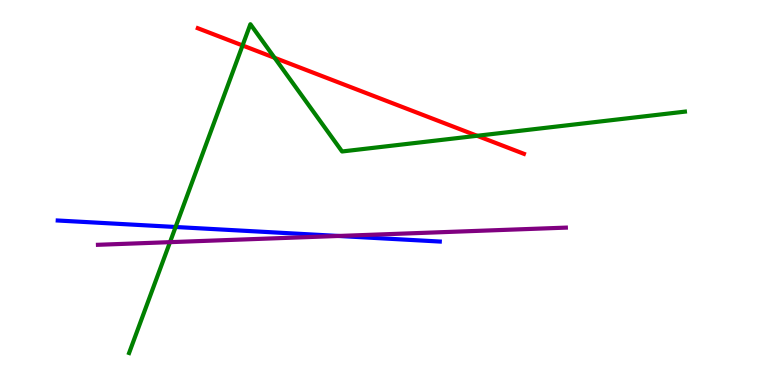[{'lines': ['blue', 'red'], 'intersections': []}, {'lines': ['green', 'red'], 'intersections': [{'x': 3.13, 'y': 8.82}, {'x': 3.54, 'y': 8.5}, {'x': 6.16, 'y': 6.47}]}, {'lines': ['purple', 'red'], 'intersections': []}, {'lines': ['blue', 'green'], 'intersections': [{'x': 2.27, 'y': 4.1}]}, {'lines': ['blue', 'purple'], 'intersections': [{'x': 4.37, 'y': 3.87}]}, {'lines': ['green', 'purple'], 'intersections': [{'x': 2.19, 'y': 3.71}]}]